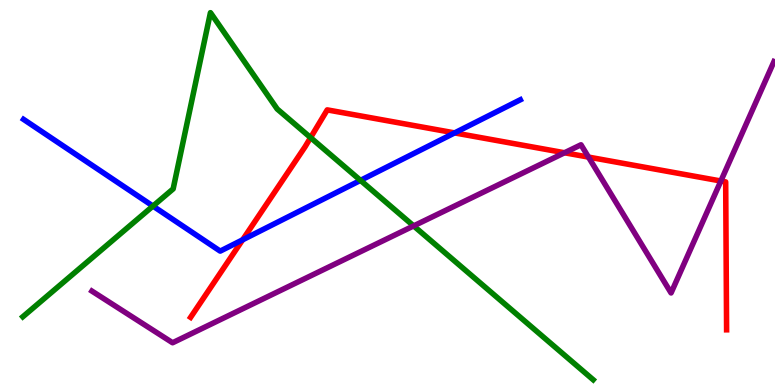[{'lines': ['blue', 'red'], 'intersections': [{'x': 3.13, 'y': 3.77}, {'x': 5.87, 'y': 6.55}]}, {'lines': ['green', 'red'], 'intersections': [{'x': 4.01, 'y': 6.43}]}, {'lines': ['purple', 'red'], 'intersections': [{'x': 7.28, 'y': 6.03}, {'x': 7.59, 'y': 5.92}, {'x': 9.3, 'y': 5.3}]}, {'lines': ['blue', 'green'], 'intersections': [{'x': 1.97, 'y': 4.65}, {'x': 4.65, 'y': 5.32}]}, {'lines': ['blue', 'purple'], 'intersections': []}, {'lines': ['green', 'purple'], 'intersections': [{'x': 5.34, 'y': 4.13}]}]